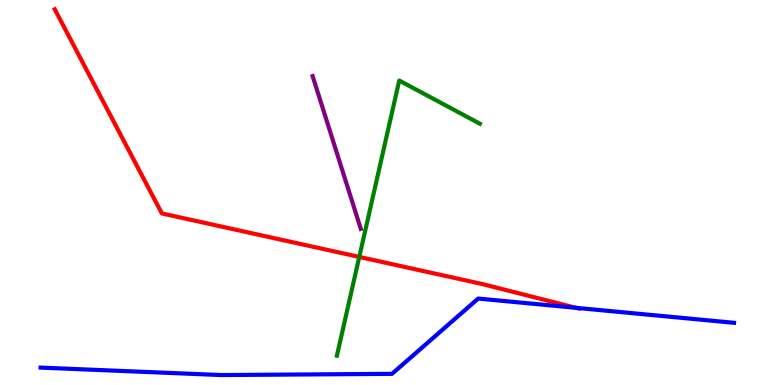[{'lines': ['blue', 'red'], 'intersections': [{'x': 7.43, 'y': 2.0}]}, {'lines': ['green', 'red'], 'intersections': [{'x': 4.64, 'y': 3.33}]}, {'lines': ['purple', 'red'], 'intersections': []}, {'lines': ['blue', 'green'], 'intersections': []}, {'lines': ['blue', 'purple'], 'intersections': []}, {'lines': ['green', 'purple'], 'intersections': []}]